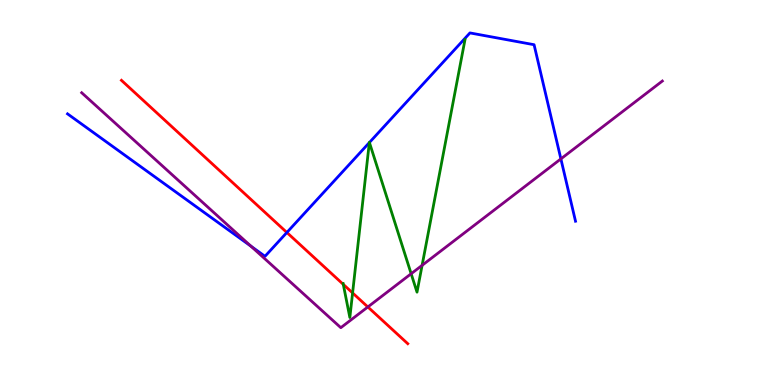[{'lines': ['blue', 'red'], 'intersections': [{'x': 3.7, 'y': 3.96}]}, {'lines': ['green', 'red'], 'intersections': [{'x': 4.43, 'y': 2.61}, {'x': 4.55, 'y': 2.39}]}, {'lines': ['purple', 'red'], 'intersections': [{'x': 4.75, 'y': 2.03}]}, {'lines': ['blue', 'green'], 'intersections': [{'x': 4.77, 'y': 6.3}, {'x': 4.77, 'y': 6.3}]}, {'lines': ['blue', 'purple'], 'intersections': [{'x': 3.24, 'y': 3.61}, {'x': 7.24, 'y': 5.87}]}, {'lines': ['green', 'purple'], 'intersections': [{'x': 5.31, 'y': 2.89}, {'x': 5.45, 'y': 3.11}]}]